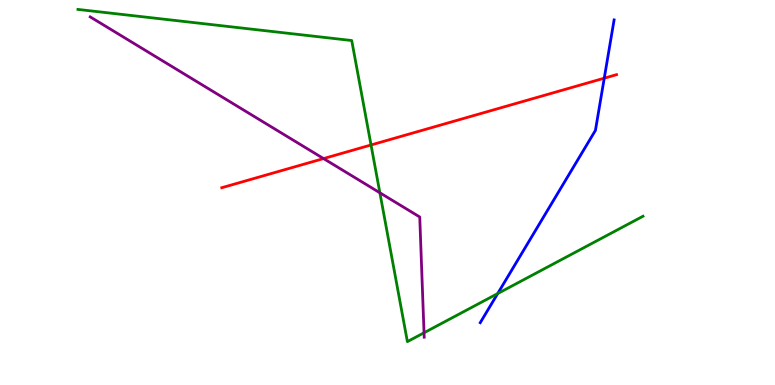[{'lines': ['blue', 'red'], 'intersections': [{'x': 7.8, 'y': 7.97}]}, {'lines': ['green', 'red'], 'intersections': [{'x': 4.79, 'y': 6.23}]}, {'lines': ['purple', 'red'], 'intersections': [{'x': 4.17, 'y': 5.88}]}, {'lines': ['blue', 'green'], 'intersections': [{'x': 6.42, 'y': 2.37}]}, {'lines': ['blue', 'purple'], 'intersections': []}, {'lines': ['green', 'purple'], 'intersections': [{'x': 4.9, 'y': 4.99}, {'x': 5.47, 'y': 1.36}]}]